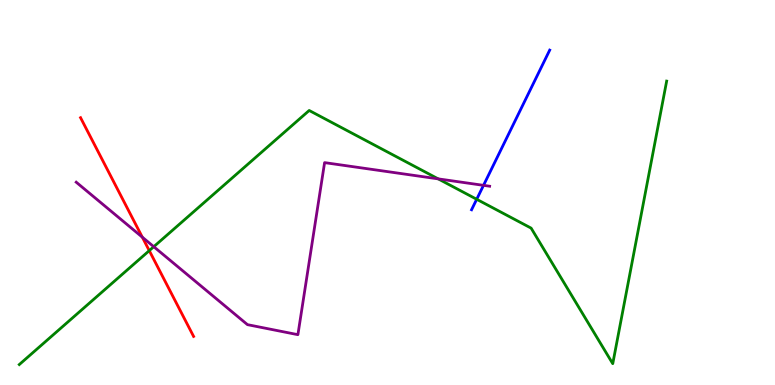[{'lines': ['blue', 'red'], 'intersections': []}, {'lines': ['green', 'red'], 'intersections': [{'x': 1.93, 'y': 3.49}]}, {'lines': ['purple', 'red'], 'intersections': [{'x': 1.84, 'y': 3.84}]}, {'lines': ['blue', 'green'], 'intersections': [{'x': 6.15, 'y': 4.82}]}, {'lines': ['blue', 'purple'], 'intersections': [{'x': 6.24, 'y': 5.19}]}, {'lines': ['green', 'purple'], 'intersections': [{'x': 1.98, 'y': 3.59}, {'x': 5.65, 'y': 5.35}]}]